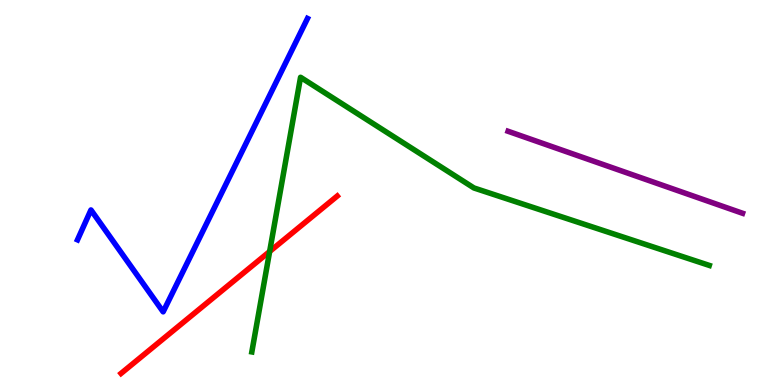[{'lines': ['blue', 'red'], 'intersections': []}, {'lines': ['green', 'red'], 'intersections': [{'x': 3.48, 'y': 3.47}]}, {'lines': ['purple', 'red'], 'intersections': []}, {'lines': ['blue', 'green'], 'intersections': []}, {'lines': ['blue', 'purple'], 'intersections': []}, {'lines': ['green', 'purple'], 'intersections': []}]